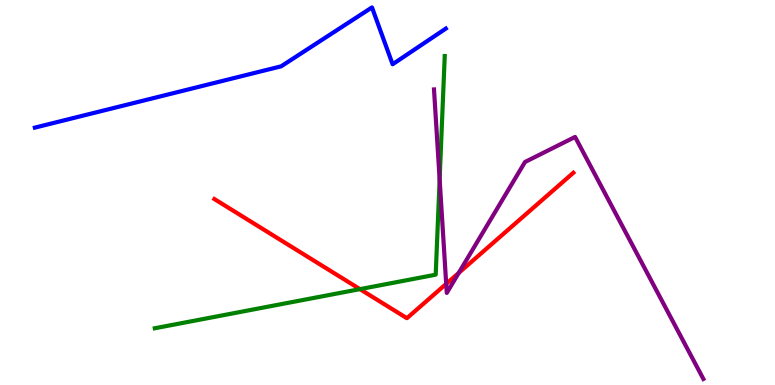[{'lines': ['blue', 'red'], 'intersections': []}, {'lines': ['green', 'red'], 'intersections': [{'x': 4.64, 'y': 2.49}]}, {'lines': ['purple', 'red'], 'intersections': [{'x': 5.76, 'y': 2.63}, {'x': 5.92, 'y': 2.91}]}, {'lines': ['blue', 'green'], 'intersections': []}, {'lines': ['blue', 'purple'], 'intersections': []}, {'lines': ['green', 'purple'], 'intersections': [{'x': 5.67, 'y': 5.34}]}]